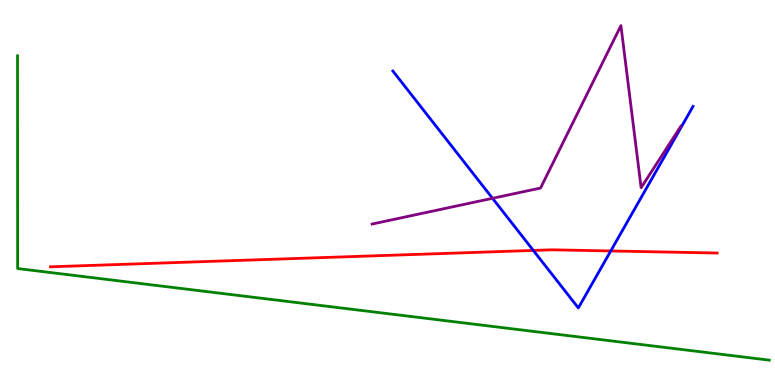[{'lines': ['blue', 'red'], 'intersections': [{'x': 6.88, 'y': 3.5}, {'x': 7.88, 'y': 3.48}]}, {'lines': ['green', 'red'], 'intersections': []}, {'lines': ['purple', 'red'], 'intersections': []}, {'lines': ['blue', 'green'], 'intersections': []}, {'lines': ['blue', 'purple'], 'intersections': [{'x': 6.36, 'y': 4.85}]}, {'lines': ['green', 'purple'], 'intersections': []}]